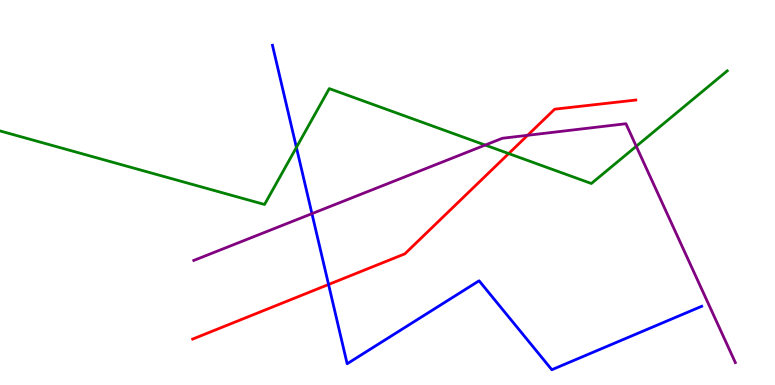[{'lines': ['blue', 'red'], 'intersections': [{'x': 4.24, 'y': 2.61}]}, {'lines': ['green', 'red'], 'intersections': [{'x': 6.56, 'y': 6.01}]}, {'lines': ['purple', 'red'], 'intersections': [{'x': 6.81, 'y': 6.49}]}, {'lines': ['blue', 'green'], 'intersections': [{'x': 3.82, 'y': 6.17}]}, {'lines': ['blue', 'purple'], 'intersections': [{'x': 4.03, 'y': 4.45}]}, {'lines': ['green', 'purple'], 'intersections': [{'x': 6.26, 'y': 6.23}, {'x': 8.21, 'y': 6.2}]}]